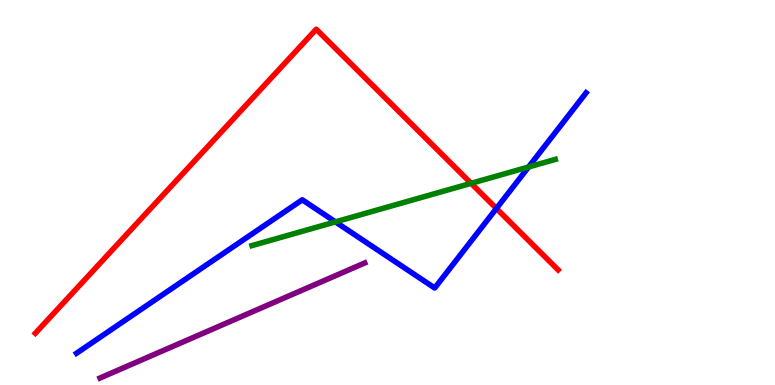[{'lines': ['blue', 'red'], 'intersections': [{'x': 6.41, 'y': 4.59}]}, {'lines': ['green', 'red'], 'intersections': [{'x': 6.08, 'y': 5.24}]}, {'lines': ['purple', 'red'], 'intersections': []}, {'lines': ['blue', 'green'], 'intersections': [{'x': 4.33, 'y': 4.24}, {'x': 6.82, 'y': 5.66}]}, {'lines': ['blue', 'purple'], 'intersections': []}, {'lines': ['green', 'purple'], 'intersections': []}]